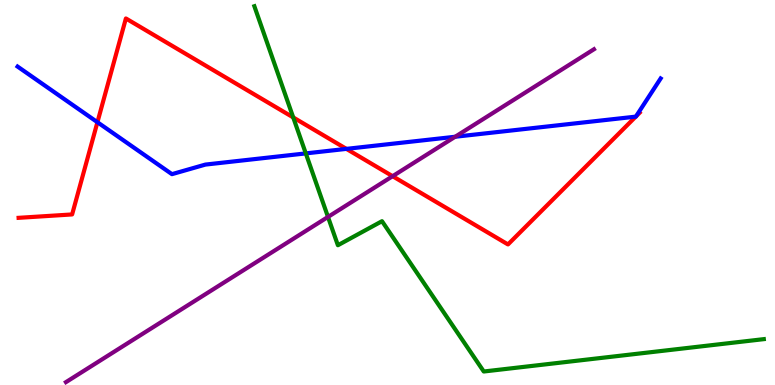[{'lines': ['blue', 'red'], 'intersections': [{'x': 1.26, 'y': 6.83}, {'x': 4.47, 'y': 6.13}, {'x': 8.2, 'y': 6.97}, {'x': 8.21, 'y': 6.98}]}, {'lines': ['green', 'red'], 'intersections': [{'x': 3.78, 'y': 6.95}]}, {'lines': ['purple', 'red'], 'intersections': [{'x': 5.07, 'y': 5.42}]}, {'lines': ['blue', 'green'], 'intersections': [{'x': 3.95, 'y': 6.02}]}, {'lines': ['blue', 'purple'], 'intersections': [{'x': 5.87, 'y': 6.45}]}, {'lines': ['green', 'purple'], 'intersections': [{'x': 4.23, 'y': 4.37}]}]